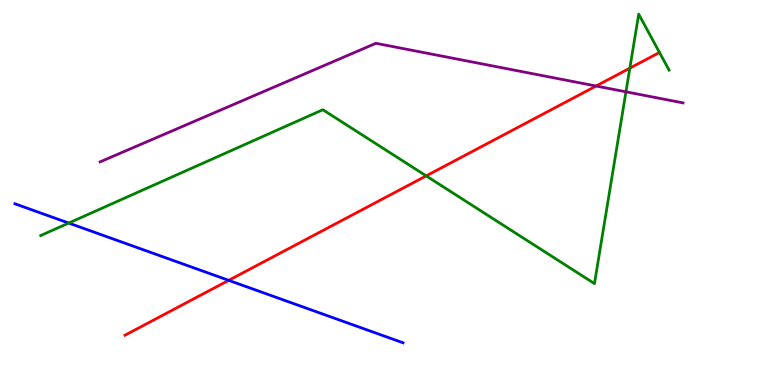[{'lines': ['blue', 'red'], 'intersections': [{'x': 2.95, 'y': 2.72}]}, {'lines': ['green', 'red'], 'intersections': [{'x': 5.5, 'y': 5.43}, {'x': 8.13, 'y': 8.23}]}, {'lines': ['purple', 'red'], 'intersections': [{'x': 7.69, 'y': 7.77}]}, {'lines': ['blue', 'green'], 'intersections': [{'x': 0.887, 'y': 4.21}]}, {'lines': ['blue', 'purple'], 'intersections': []}, {'lines': ['green', 'purple'], 'intersections': [{'x': 8.08, 'y': 7.62}]}]